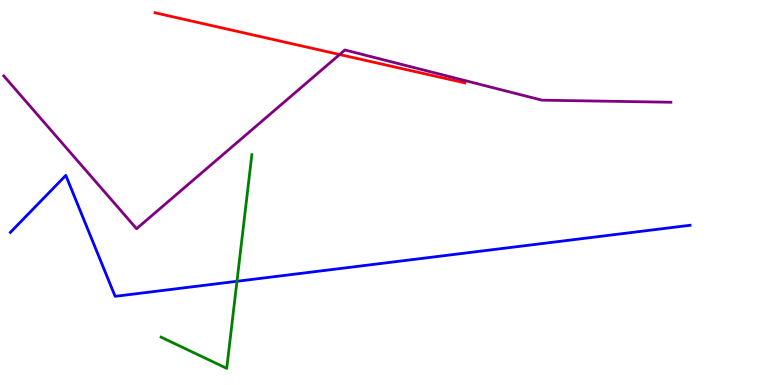[{'lines': ['blue', 'red'], 'intersections': []}, {'lines': ['green', 'red'], 'intersections': []}, {'lines': ['purple', 'red'], 'intersections': [{'x': 4.38, 'y': 8.58}]}, {'lines': ['blue', 'green'], 'intersections': [{'x': 3.06, 'y': 2.69}]}, {'lines': ['blue', 'purple'], 'intersections': []}, {'lines': ['green', 'purple'], 'intersections': []}]